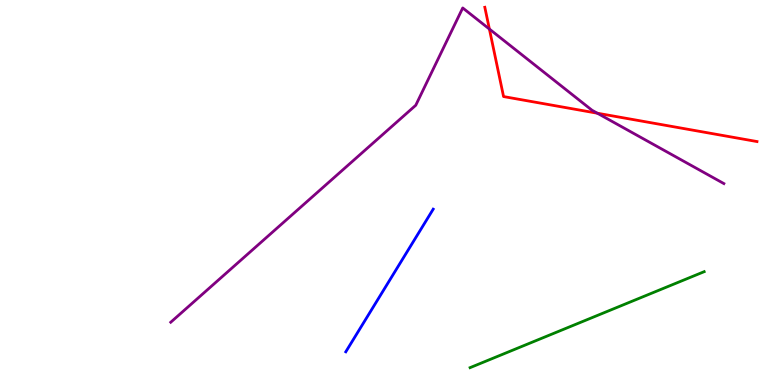[{'lines': ['blue', 'red'], 'intersections': []}, {'lines': ['green', 'red'], 'intersections': []}, {'lines': ['purple', 'red'], 'intersections': [{'x': 6.31, 'y': 9.25}, {'x': 7.71, 'y': 7.06}]}, {'lines': ['blue', 'green'], 'intersections': []}, {'lines': ['blue', 'purple'], 'intersections': []}, {'lines': ['green', 'purple'], 'intersections': []}]